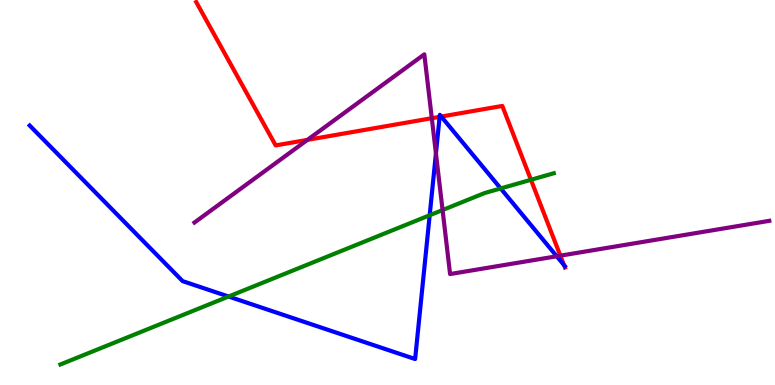[{'lines': ['blue', 'red'], 'intersections': [{'x': 5.67, 'y': 6.97}, {'x': 5.69, 'y': 6.97}, {'x': 7.28, 'y': 3.12}]}, {'lines': ['green', 'red'], 'intersections': [{'x': 6.85, 'y': 5.33}]}, {'lines': ['purple', 'red'], 'intersections': [{'x': 3.97, 'y': 6.37}, {'x': 5.57, 'y': 6.93}, {'x': 7.23, 'y': 3.36}]}, {'lines': ['blue', 'green'], 'intersections': [{'x': 2.95, 'y': 2.3}, {'x': 5.54, 'y': 4.41}, {'x': 6.46, 'y': 5.11}]}, {'lines': ['blue', 'purple'], 'intersections': [{'x': 5.62, 'y': 6.01}, {'x': 7.18, 'y': 3.34}]}, {'lines': ['green', 'purple'], 'intersections': [{'x': 5.71, 'y': 4.54}]}]